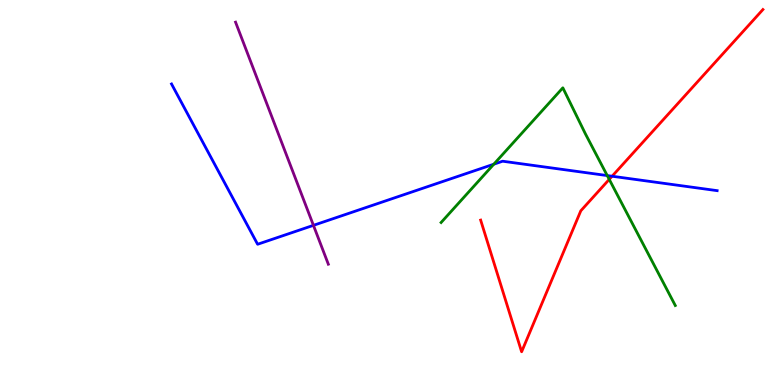[{'lines': ['blue', 'red'], 'intersections': [{'x': 7.9, 'y': 5.42}]}, {'lines': ['green', 'red'], 'intersections': [{'x': 7.86, 'y': 5.34}]}, {'lines': ['purple', 'red'], 'intersections': []}, {'lines': ['blue', 'green'], 'intersections': [{'x': 6.37, 'y': 5.73}, {'x': 7.84, 'y': 5.44}]}, {'lines': ['blue', 'purple'], 'intersections': [{'x': 4.04, 'y': 4.15}]}, {'lines': ['green', 'purple'], 'intersections': []}]